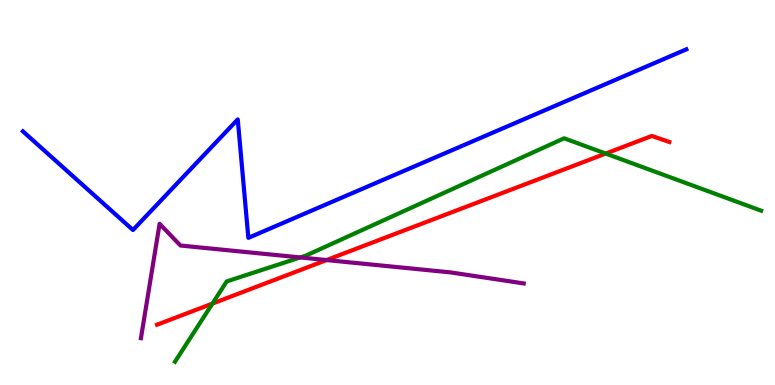[{'lines': ['blue', 'red'], 'intersections': []}, {'lines': ['green', 'red'], 'intersections': [{'x': 2.74, 'y': 2.11}, {'x': 7.82, 'y': 6.01}]}, {'lines': ['purple', 'red'], 'intersections': [{'x': 4.21, 'y': 3.25}]}, {'lines': ['blue', 'green'], 'intersections': []}, {'lines': ['blue', 'purple'], 'intersections': []}, {'lines': ['green', 'purple'], 'intersections': [{'x': 3.87, 'y': 3.31}]}]